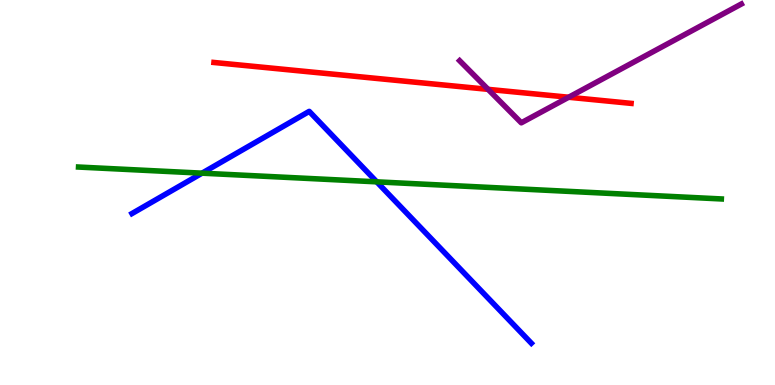[{'lines': ['blue', 'red'], 'intersections': []}, {'lines': ['green', 'red'], 'intersections': []}, {'lines': ['purple', 'red'], 'intersections': [{'x': 6.3, 'y': 7.68}, {'x': 7.34, 'y': 7.47}]}, {'lines': ['blue', 'green'], 'intersections': [{'x': 2.61, 'y': 5.5}, {'x': 4.86, 'y': 5.28}]}, {'lines': ['blue', 'purple'], 'intersections': []}, {'lines': ['green', 'purple'], 'intersections': []}]